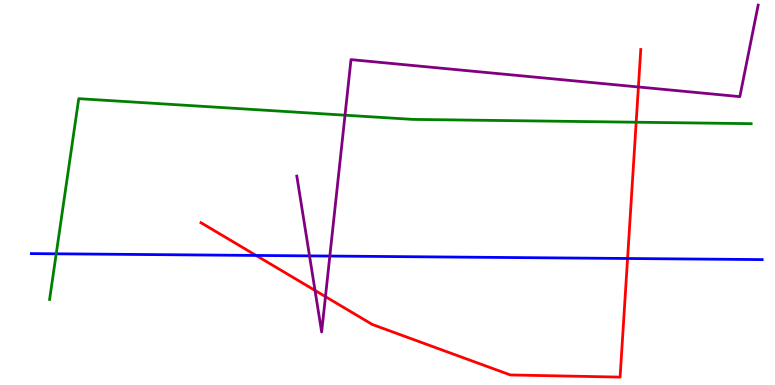[{'lines': ['blue', 'red'], 'intersections': [{'x': 3.3, 'y': 3.37}, {'x': 8.1, 'y': 3.29}]}, {'lines': ['green', 'red'], 'intersections': [{'x': 8.21, 'y': 6.83}]}, {'lines': ['purple', 'red'], 'intersections': [{'x': 4.06, 'y': 2.46}, {'x': 4.2, 'y': 2.3}, {'x': 8.24, 'y': 7.74}]}, {'lines': ['blue', 'green'], 'intersections': [{'x': 0.725, 'y': 3.41}]}, {'lines': ['blue', 'purple'], 'intersections': [{'x': 3.99, 'y': 3.35}, {'x': 4.26, 'y': 3.35}]}, {'lines': ['green', 'purple'], 'intersections': [{'x': 4.45, 'y': 7.01}]}]